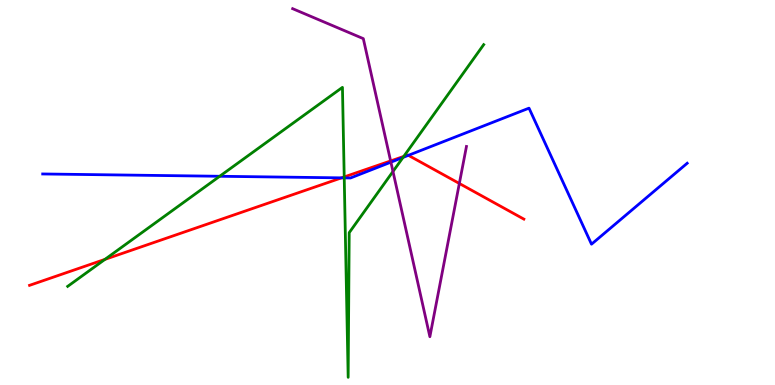[{'lines': ['blue', 'red'], 'intersections': [{'x': 4.41, 'y': 5.38}, {'x': 5.27, 'y': 5.97}]}, {'lines': ['green', 'red'], 'intersections': [{'x': 1.35, 'y': 3.26}, {'x': 4.44, 'y': 5.4}, {'x': 5.21, 'y': 5.94}]}, {'lines': ['purple', 'red'], 'intersections': [{'x': 5.04, 'y': 5.82}, {'x': 5.93, 'y': 5.23}]}, {'lines': ['blue', 'green'], 'intersections': [{'x': 2.83, 'y': 5.42}, {'x': 4.44, 'y': 5.38}, {'x': 5.2, 'y': 5.91}]}, {'lines': ['blue', 'purple'], 'intersections': [{'x': 5.04, 'y': 5.79}]}, {'lines': ['green', 'purple'], 'intersections': [{'x': 5.07, 'y': 5.55}]}]